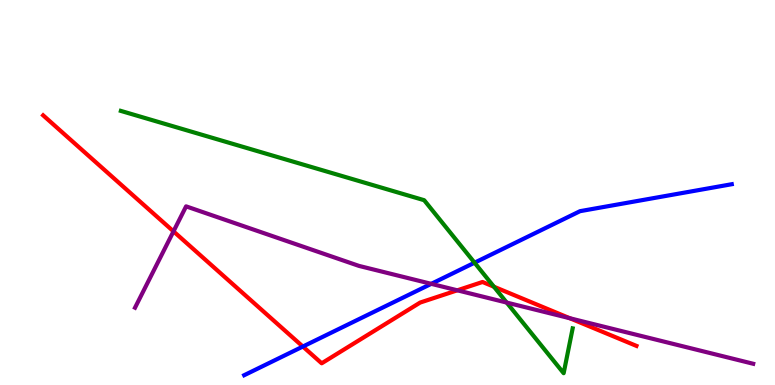[{'lines': ['blue', 'red'], 'intersections': [{'x': 3.91, 'y': 0.999}]}, {'lines': ['green', 'red'], 'intersections': [{'x': 6.37, 'y': 2.55}]}, {'lines': ['purple', 'red'], 'intersections': [{'x': 2.24, 'y': 3.99}, {'x': 5.9, 'y': 2.46}, {'x': 7.35, 'y': 1.73}]}, {'lines': ['blue', 'green'], 'intersections': [{'x': 6.12, 'y': 3.18}]}, {'lines': ['blue', 'purple'], 'intersections': [{'x': 5.56, 'y': 2.63}]}, {'lines': ['green', 'purple'], 'intersections': [{'x': 6.54, 'y': 2.14}]}]